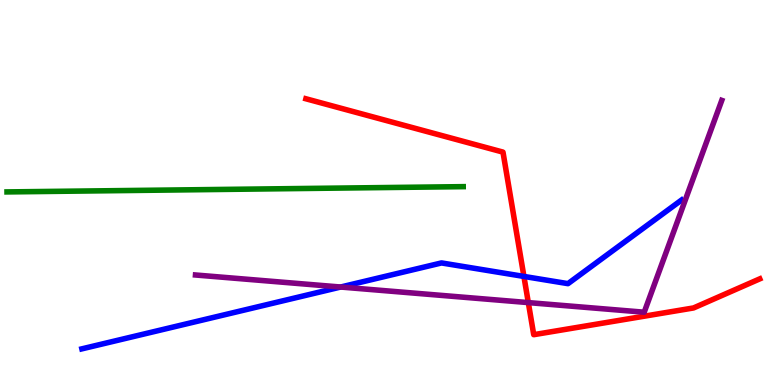[{'lines': ['blue', 'red'], 'intersections': [{'x': 6.76, 'y': 2.82}]}, {'lines': ['green', 'red'], 'intersections': []}, {'lines': ['purple', 'red'], 'intersections': [{'x': 6.82, 'y': 2.14}]}, {'lines': ['blue', 'green'], 'intersections': []}, {'lines': ['blue', 'purple'], 'intersections': [{'x': 4.4, 'y': 2.54}]}, {'lines': ['green', 'purple'], 'intersections': []}]